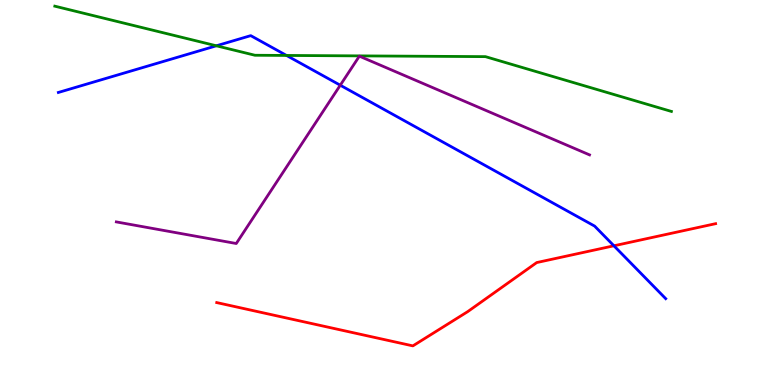[{'lines': ['blue', 'red'], 'intersections': [{'x': 7.92, 'y': 3.62}]}, {'lines': ['green', 'red'], 'intersections': []}, {'lines': ['purple', 'red'], 'intersections': []}, {'lines': ['blue', 'green'], 'intersections': [{'x': 2.79, 'y': 8.81}, {'x': 3.7, 'y': 8.56}]}, {'lines': ['blue', 'purple'], 'intersections': [{'x': 4.39, 'y': 7.79}]}, {'lines': ['green', 'purple'], 'intersections': []}]